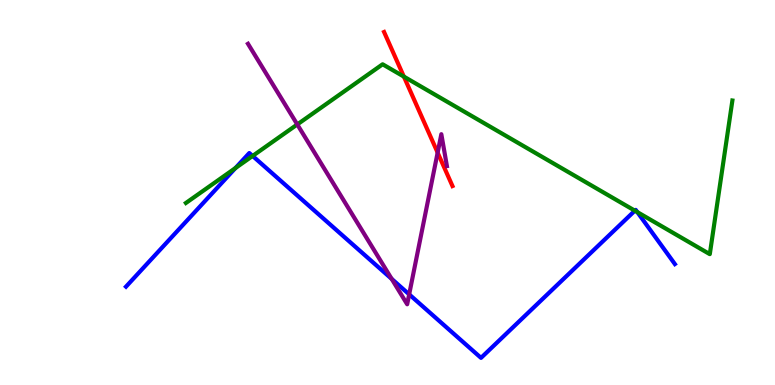[{'lines': ['blue', 'red'], 'intersections': []}, {'lines': ['green', 'red'], 'intersections': [{'x': 5.21, 'y': 8.01}]}, {'lines': ['purple', 'red'], 'intersections': [{'x': 5.65, 'y': 6.04}]}, {'lines': ['blue', 'green'], 'intersections': [{'x': 3.04, 'y': 5.64}, {'x': 3.26, 'y': 5.95}, {'x': 8.19, 'y': 4.53}, {'x': 8.22, 'y': 4.49}]}, {'lines': ['blue', 'purple'], 'intersections': [{'x': 5.05, 'y': 2.76}, {'x': 5.28, 'y': 2.35}]}, {'lines': ['green', 'purple'], 'intersections': [{'x': 3.84, 'y': 6.77}]}]